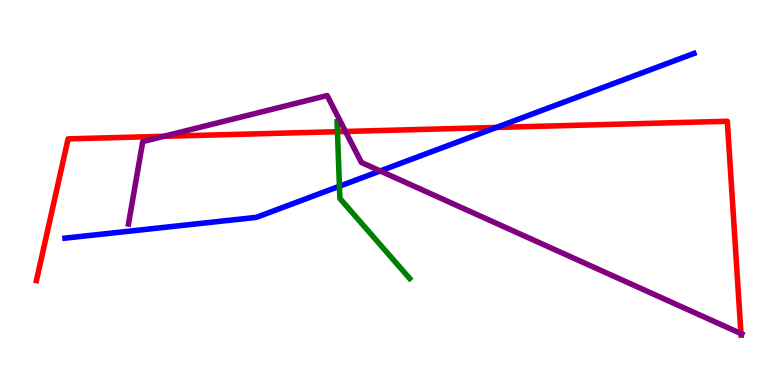[{'lines': ['blue', 'red'], 'intersections': [{'x': 6.41, 'y': 6.69}]}, {'lines': ['green', 'red'], 'intersections': [{'x': 4.35, 'y': 6.58}]}, {'lines': ['purple', 'red'], 'intersections': [{'x': 2.11, 'y': 6.46}, {'x': 4.46, 'y': 6.59}, {'x': 9.56, 'y': 1.34}]}, {'lines': ['blue', 'green'], 'intersections': [{'x': 4.38, 'y': 5.16}]}, {'lines': ['blue', 'purple'], 'intersections': [{'x': 4.91, 'y': 5.56}]}, {'lines': ['green', 'purple'], 'intersections': []}]